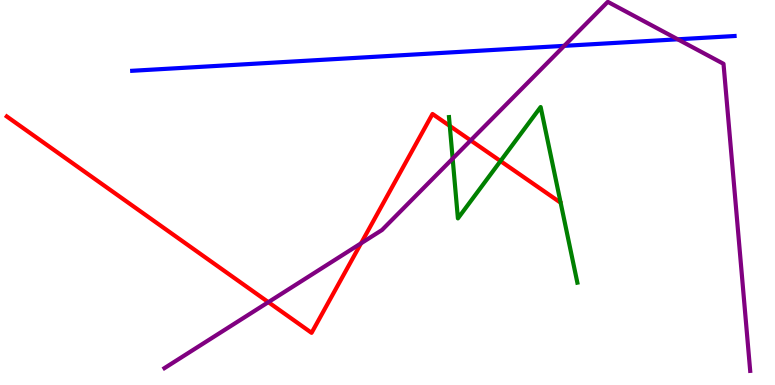[{'lines': ['blue', 'red'], 'intersections': []}, {'lines': ['green', 'red'], 'intersections': [{'x': 5.8, 'y': 6.73}, {'x': 6.46, 'y': 5.82}]}, {'lines': ['purple', 'red'], 'intersections': [{'x': 3.46, 'y': 2.15}, {'x': 4.66, 'y': 3.68}, {'x': 6.07, 'y': 6.35}]}, {'lines': ['blue', 'green'], 'intersections': []}, {'lines': ['blue', 'purple'], 'intersections': [{'x': 7.28, 'y': 8.81}, {'x': 8.75, 'y': 8.98}]}, {'lines': ['green', 'purple'], 'intersections': [{'x': 5.84, 'y': 5.88}]}]